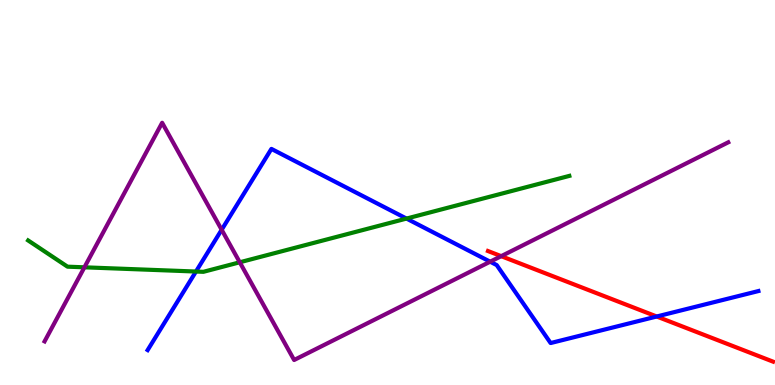[{'lines': ['blue', 'red'], 'intersections': [{'x': 8.47, 'y': 1.78}]}, {'lines': ['green', 'red'], 'intersections': []}, {'lines': ['purple', 'red'], 'intersections': [{'x': 6.47, 'y': 3.35}]}, {'lines': ['blue', 'green'], 'intersections': [{'x': 2.53, 'y': 2.95}, {'x': 5.25, 'y': 4.32}]}, {'lines': ['blue', 'purple'], 'intersections': [{'x': 2.86, 'y': 4.03}, {'x': 6.32, 'y': 3.2}]}, {'lines': ['green', 'purple'], 'intersections': [{'x': 1.09, 'y': 3.06}, {'x': 3.09, 'y': 3.19}]}]